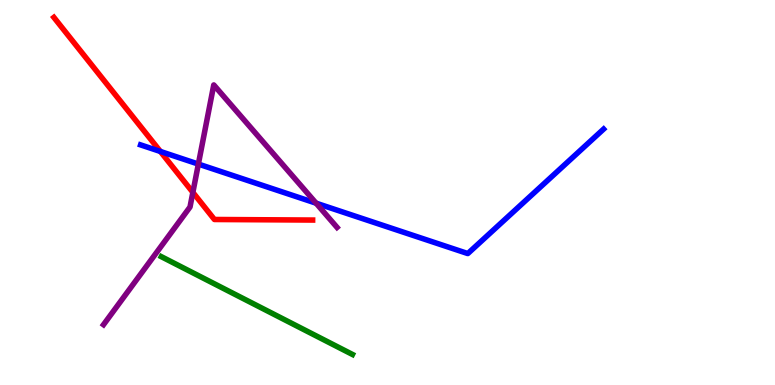[{'lines': ['blue', 'red'], 'intersections': [{'x': 2.07, 'y': 6.07}]}, {'lines': ['green', 'red'], 'intersections': []}, {'lines': ['purple', 'red'], 'intersections': [{'x': 2.49, 'y': 5.0}]}, {'lines': ['blue', 'green'], 'intersections': []}, {'lines': ['blue', 'purple'], 'intersections': [{'x': 2.56, 'y': 5.74}, {'x': 4.08, 'y': 4.72}]}, {'lines': ['green', 'purple'], 'intersections': []}]